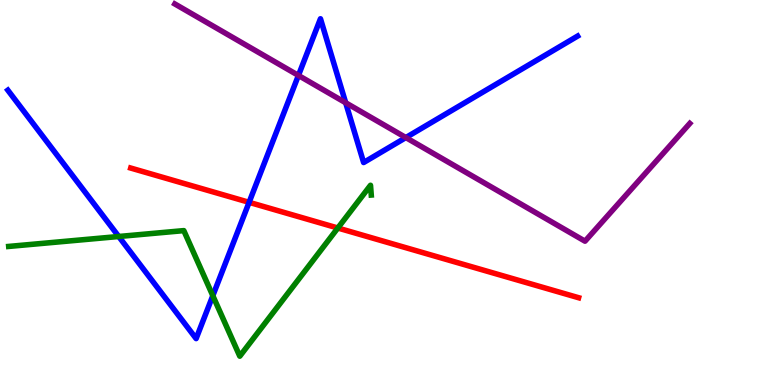[{'lines': ['blue', 'red'], 'intersections': [{'x': 3.21, 'y': 4.74}]}, {'lines': ['green', 'red'], 'intersections': [{'x': 4.36, 'y': 4.08}]}, {'lines': ['purple', 'red'], 'intersections': []}, {'lines': ['blue', 'green'], 'intersections': [{'x': 1.53, 'y': 3.86}, {'x': 2.75, 'y': 2.32}]}, {'lines': ['blue', 'purple'], 'intersections': [{'x': 3.85, 'y': 8.04}, {'x': 4.46, 'y': 7.33}, {'x': 5.24, 'y': 6.43}]}, {'lines': ['green', 'purple'], 'intersections': []}]